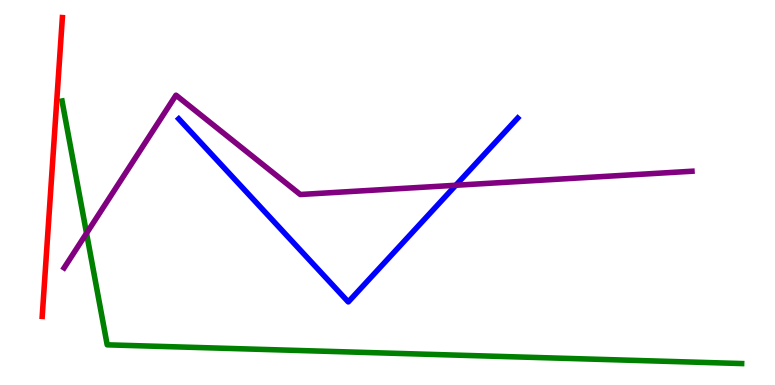[{'lines': ['blue', 'red'], 'intersections': []}, {'lines': ['green', 'red'], 'intersections': []}, {'lines': ['purple', 'red'], 'intersections': []}, {'lines': ['blue', 'green'], 'intersections': []}, {'lines': ['blue', 'purple'], 'intersections': [{'x': 5.88, 'y': 5.19}]}, {'lines': ['green', 'purple'], 'intersections': [{'x': 1.12, 'y': 3.94}]}]